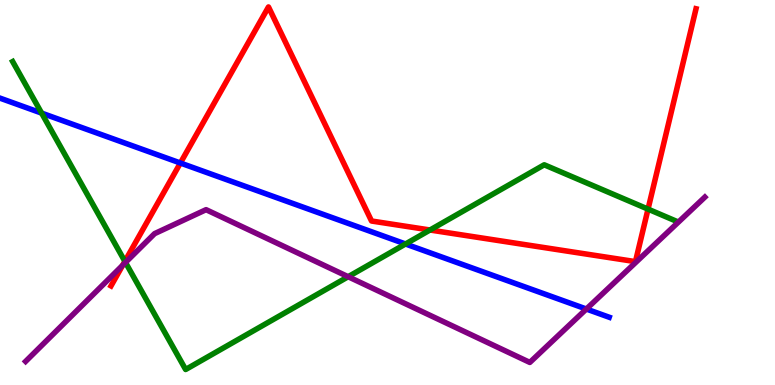[{'lines': ['blue', 'red'], 'intersections': [{'x': 2.33, 'y': 5.77}]}, {'lines': ['green', 'red'], 'intersections': [{'x': 1.61, 'y': 3.21}, {'x': 5.55, 'y': 4.03}, {'x': 8.36, 'y': 4.57}]}, {'lines': ['purple', 'red'], 'intersections': [{'x': 1.58, 'y': 3.11}]}, {'lines': ['blue', 'green'], 'intersections': [{'x': 0.537, 'y': 7.06}, {'x': 5.23, 'y': 3.66}]}, {'lines': ['blue', 'purple'], 'intersections': [{'x': 7.57, 'y': 1.97}]}, {'lines': ['green', 'purple'], 'intersections': [{'x': 1.62, 'y': 3.18}, {'x': 4.49, 'y': 2.81}]}]